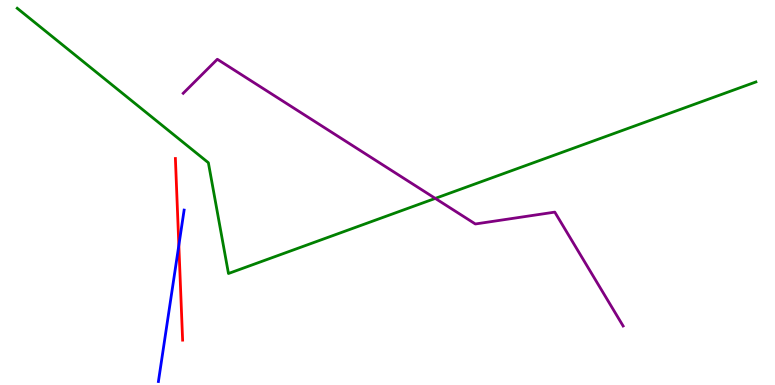[{'lines': ['blue', 'red'], 'intersections': [{'x': 2.31, 'y': 3.63}]}, {'lines': ['green', 'red'], 'intersections': []}, {'lines': ['purple', 'red'], 'intersections': []}, {'lines': ['blue', 'green'], 'intersections': []}, {'lines': ['blue', 'purple'], 'intersections': []}, {'lines': ['green', 'purple'], 'intersections': [{'x': 5.62, 'y': 4.85}]}]